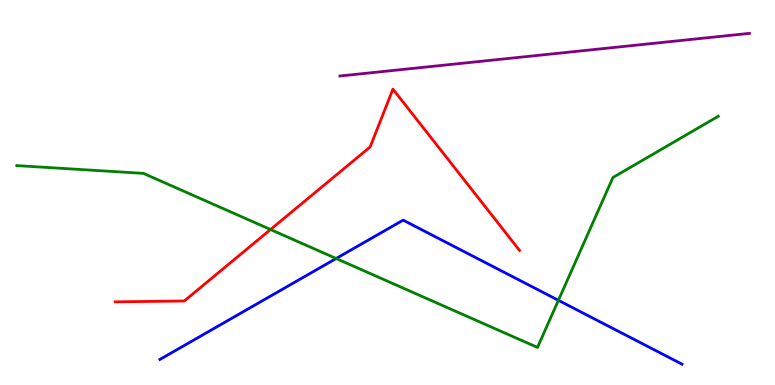[{'lines': ['blue', 'red'], 'intersections': []}, {'lines': ['green', 'red'], 'intersections': [{'x': 3.49, 'y': 4.04}]}, {'lines': ['purple', 'red'], 'intersections': []}, {'lines': ['blue', 'green'], 'intersections': [{'x': 4.34, 'y': 3.29}, {'x': 7.21, 'y': 2.2}]}, {'lines': ['blue', 'purple'], 'intersections': []}, {'lines': ['green', 'purple'], 'intersections': []}]